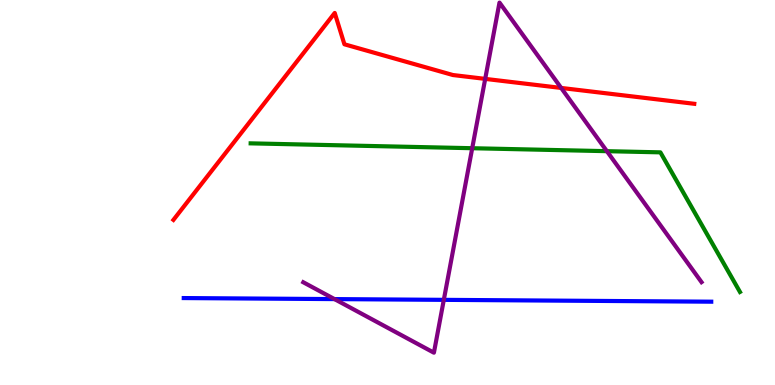[{'lines': ['blue', 'red'], 'intersections': []}, {'lines': ['green', 'red'], 'intersections': []}, {'lines': ['purple', 'red'], 'intersections': [{'x': 6.26, 'y': 7.95}, {'x': 7.24, 'y': 7.72}]}, {'lines': ['blue', 'green'], 'intersections': []}, {'lines': ['blue', 'purple'], 'intersections': [{'x': 4.32, 'y': 2.23}, {'x': 5.73, 'y': 2.21}]}, {'lines': ['green', 'purple'], 'intersections': [{'x': 6.09, 'y': 6.15}, {'x': 7.83, 'y': 6.07}]}]